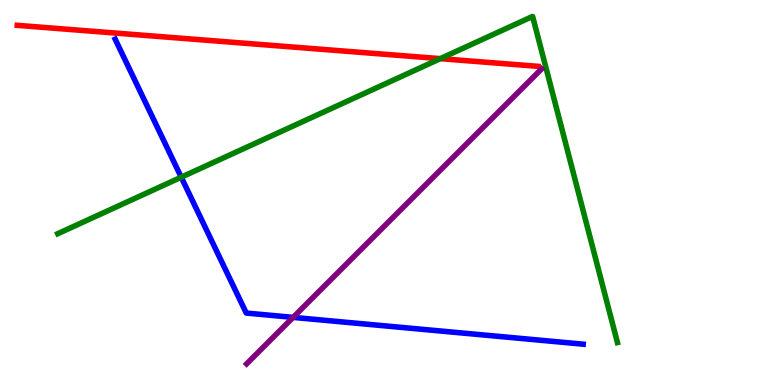[{'lines': ['blue', 'red'], 'intersections': []}, {'lines': ['green', 'red'], 'intersections': [{'x': 5.68, 'y': 8.48}]}, {'lines': ['purple', 'red'], 'intersections': []}, {'lines': ['blue', 'green'], 'intersections': [{'x': 2.34, 'y': 5.4}]}, {'lines': ['blue', 'purple'], 'intersections': [{'x': 3.78, 'y': 1.76}]}, {'lines': ['green', 'purple'], 'intersections': []}]